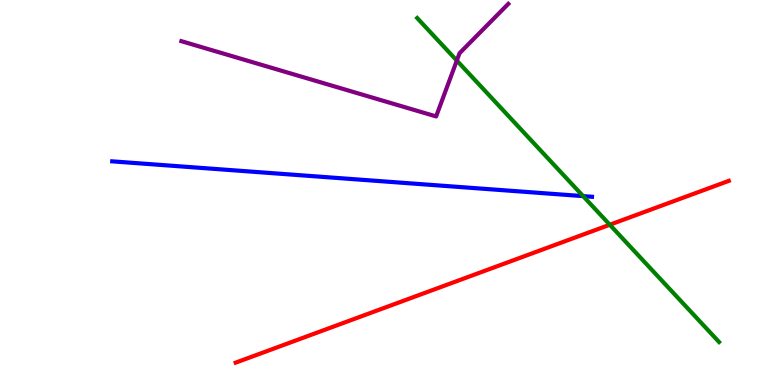[{'lines': ['blue', 'red'], 'intersections': []}, {'lines': ['green', 'red'], 'intersections': [{'x': 7.87, 'y': 4.16}]}, {'lines': ['purple', 'red'], 'intersections': []}, {'lines': ['blue', 'green'], 'intersections': [{'x': 7.52, 'y': 4.91}]}, {'lines': ['blue', 'purple'], 'intersections': []}, {'lines': ['green', 'purple'], 'intersections': [{'x': 5.89, 'y': 8.43}]}]